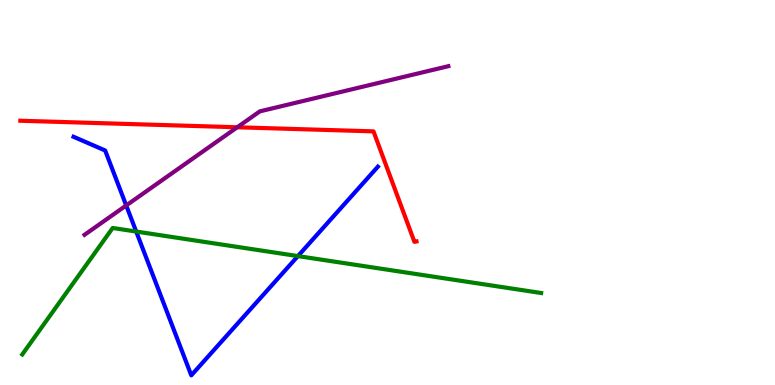[{'lines': ['blue', 'red'], 'intersections': []}, {'lines': ['green', 'red'], 'intersections': []}, {'lines': ['purple', 'red'], 'intersections': [{'x': 3.06, 'y': 6.69}]}, {'lines': ['blue', 'green'], 'intersections': [{'x': 1.76, 'y': 3.99}, {'x': 3.84, 'y': 3.35}]}, {'lines': ['blue', 'purple'], 'intersections': [{'x': 1.63, 'y': 4.66}]}, {'lines': ['green', 'purple'], 'intersections': []}]